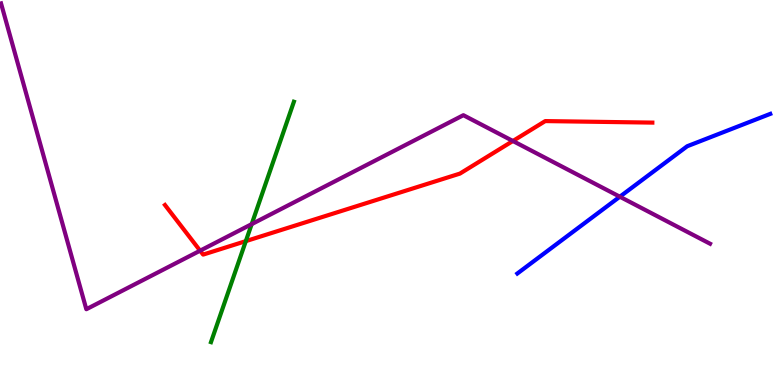[{'lines': ['blue', 'red'], 'intersections': []}, {'lines': ['green', 'red'], 'intersections': [{'x': 3.17, 'y': 3.74}]}, {'lines': ['purple', 'red'], 'intersections': [{'x': 2.58, 'y': 3.49}, {'x': 6.62, 'y': 6.34}]}, {'lines': ['blue', 'green'], 'intersections': []}, {'lines': ['blue', 'purple'], 'intersections': [{'x': 8.0, 'y': 4.89}]}, {'lines': ['green', 'purple'], 'intersections': [{'x': 3.25, 'y': 4.18}]}]